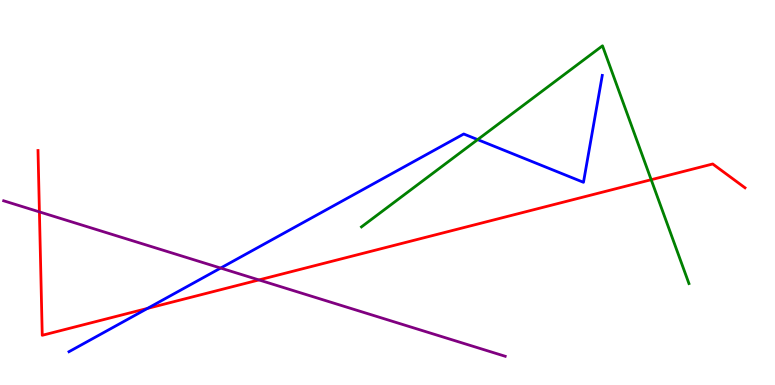[{'lines': ['blue', 'red'], 'intersections': [{'x': 1.9, 'y': 1.99}]}, {'lines': ['green', 'red'], 'intersections': [{'x': 8.4, 'y': 5.33}]}, {'lines': ['purple', 'red'], 'intersections': [{'x': 0.509, 'y': 4.5}, {'x': 3.34, 'y': 2.73}]}, {'lines': ['blue', 'green'], 'intersections': [{'x': 6.16, 'y': 6.37}]}, {'lines': ['blue', 'purple'], 'intersections': [{'x': 2.85, 'y': 3.04}]}, {'lines': ['green', 'purple'], 'intersections': []}]